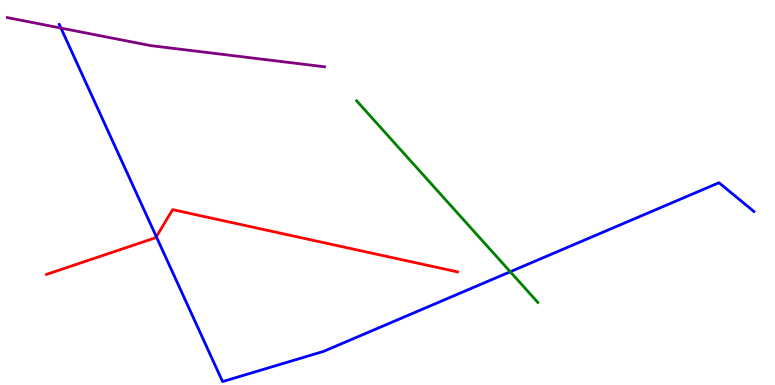[{'lines': ['blue', 'red'], 'intersections': [{'x': 2.02, 'y': 3.85}]}, {'lines': ['green', 'red'], 'intersections': []}, {'lines': ['purple', 'red'], 'intersections': []}, {'lines': ['blue', 'green'], 'intersections': [{'x': 6.58, 'y': 2.94}]}, {'lines': ['blue', 'purple'], 'intersections': [{'x': 0.786, 'y': 9.27}]}, {'lines': ['green', 'purple'], 'intersections': []}]